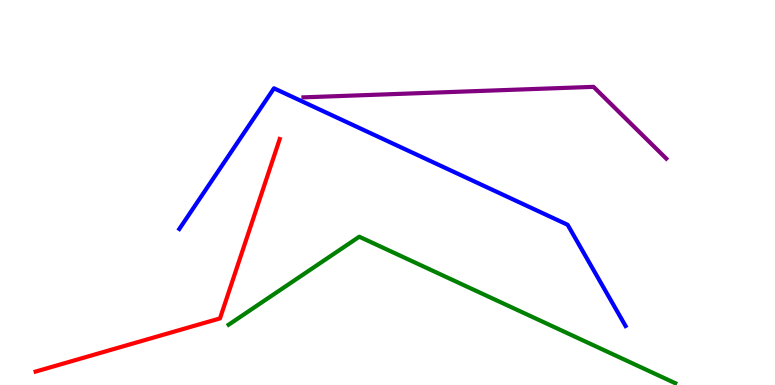[{'lines': ['blue', 'red'], 'intersections': []}, {'lines': ['green', 'red'], 'intersections': []}, {'lines': ['purple', 'red'], 'intersections': []}, {'lines': ['blue', 'green'], 'intersections': []}, {'lines': ['blue', 'purple'], 'intersections': []}, {'lines': ['green', 'purple'], 'intersections': []}]